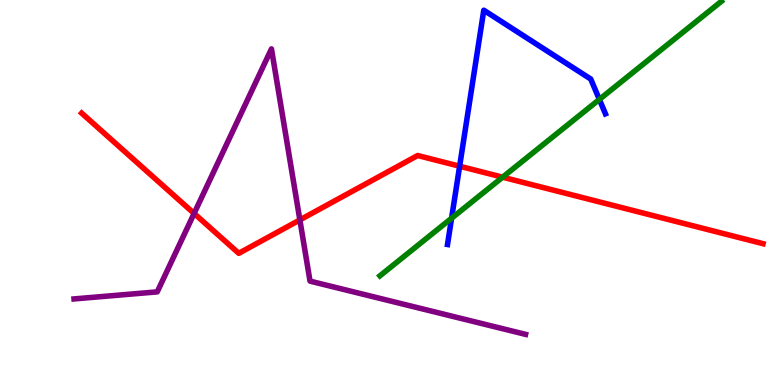[{'lines': ['blue', 'red'], 'intersections': [{'x': 5.93, 'y': 5.68}]}, {'lines': ['green', 'red'], 'intersections': [{'x': 6.49, 'y': 5.4}]}, {'lines': ['purple', 'red'], 'intersections': [{'x': 2.5, 'y': 4.46}, {'x': 3.87, 'y': 4.29}]}, {'lines': ['blue', 'green'], 'intersections': [{'x': 5.83, 'y': 4.33}, {'x': 7.73, 'y': 7.42}]}, {'lines': ['blue', 'purple'], 'intersections': []}, {'lines': ['green', 'purple'], 'intersections': []}]